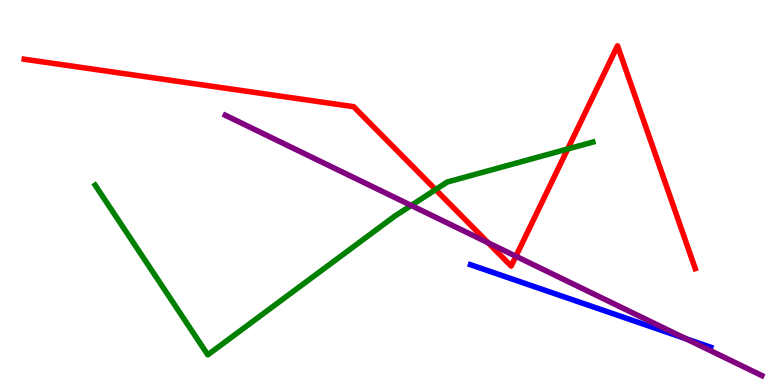[{'lines': ['blue', 'red'], 'intersections': []}, {'lines': ['green', 'red'], 'intersections': [{'x': 5.62, 'y': 5.08}, {'x': 7.33, 'y': 6.13}]}, {'lines': ['purple', 'red'], 'intersections': [{'x': 6.3, 'y': 3.69}, {'x': 6.66, 'y': 3.34}]}, {'lines': ['blue', 'green'], 'intersections': []}, {'lines': ['blue', 'purple'], 'intersections': [{'x': 8.85, 'y': 1.2}]}, {'lines': ['green', 'purple'], 'intersections': [{'x': 5.31, 'y': 4.66}]}]